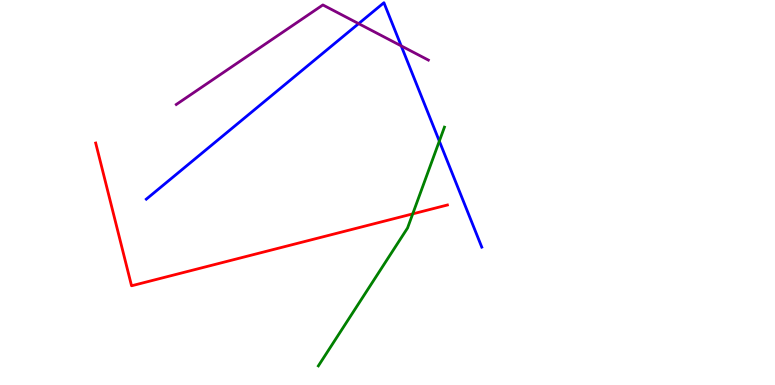[{'lines': ['blue', 'red'], 'intersections': []}, {'lines': ['green', 'red'], 'intersections': [{'x': 5.33, 'y': 4.44}]}, {'lines': ['purple', 'red'], 'intersections': []}, {'lines': ['blue', 'green'], 'intersections': [{'x': 5.67, 'y': 6.33}]}, {'lines': ['blue', 'purple'], 'intersections': [{'x': 4.63, 'y': 9.39}, {'x': 5.18, 'y': 8.81}]}, {'lines': ['green', 'purple'], 'intersections': []}]